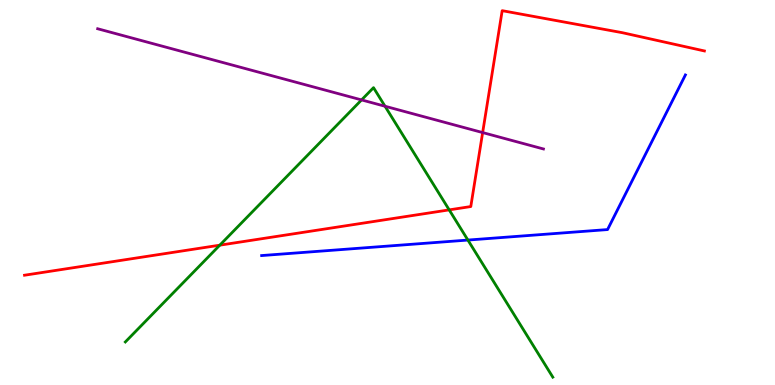[{'lines': ['blue', 'red'], 'intersections': []}, {'lines': ['green', 'red'], 'intersections': [{'x': 2.84, 'y': 3.63}, {'x': 5.8, 'y': 4.55}]}, {'lines': ['purple', 'red'], 'intersections': [{'x': 6.23, 'y': 6.56}]}, {'lines': ['blue', 'green'], 'intersections': [{'x': 6.04, 'y': 3.76}]}, {'lines': ['blue', 'purple'], 'intersections': []}, {'lines': ['green', 'purple'], 'intersections': [{'x': 4.67, 'y': 7.4}, {'x': 4.97, 'y': 7.24}]}]